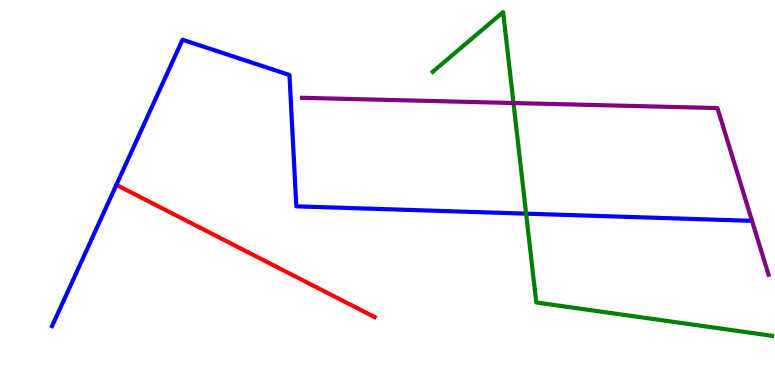[{'lines': ['blue', 'red'], 'intersections': [{'x': 1.5, 'y': 5.2}]}, {'lines': ['green', 'red'], 'intersections': []}, {'lines': ['purple', 'red'], 'intersections': []}, {'lines': ['blue', 'green'], 'intersections': [{'x': 6.79, 'y': 4.45}]}, {'lines': ['blue', 'purple'], 'intersections': []}, {'lines': ['green', 'purple'], 'intersections': [{'x': 6.63, 'y': 7.32}]}]